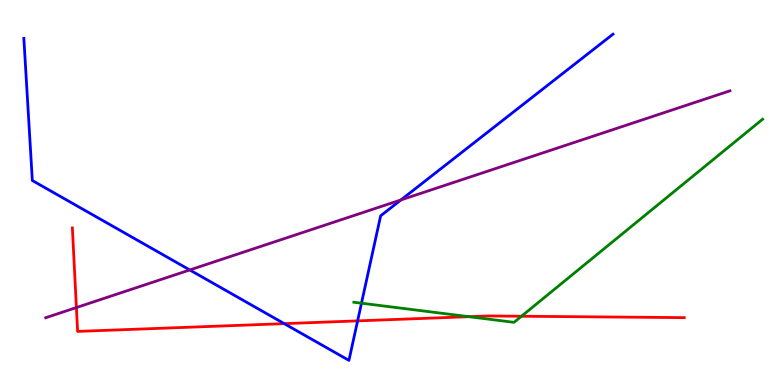[{'lines': ['blue', 'red'], 'intersections': [{'x': 3.67, 'y': 1.59}, {'x': 4.61, 'y': 1.67}]}, {'lines': ['green', 'red'], 'intersections': [{'x': 6.05, 'y': 1.77}, {'x': 6.73, 'y': 1.79}]}, {'lines': ['purple', 'red'], 'intersections': [{'x': 0.986, 'y': 2.01}]}, {'lines': ['blue', 'green'], 'intersections': [{'x': 4.66, 'y': 2.12}]}, {'lines': ['blue', 'purple'], 'intersections': [{'x': 2.45, 'y': 2.99}, {'x': 5.17, 'y': 4.81}]}, {'lines': ['green', 'purple'], 'intersections': []}]